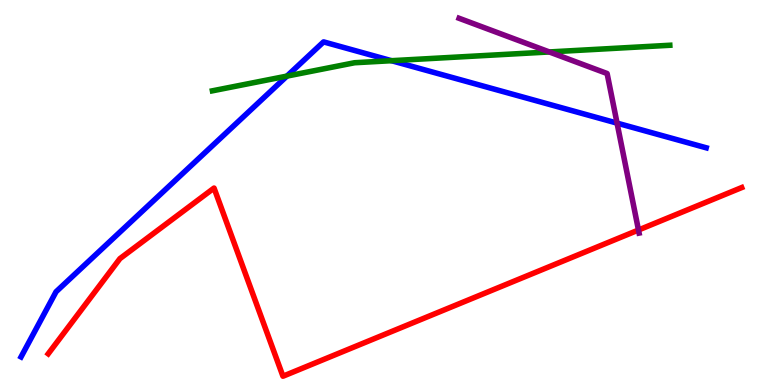[{'lines': ['blue', 'red'], 'intersections': []}, {'lines': ['green', 'red'], 'intersections': []}, {'lines': ['purple', 'red'], 'intersections': [{'x': 8.24, 'y': 4.03}]}, {'lines': ['blue', 'green'], 'intersections': [{'x': 3.7, 'y': 8.02}, {'x': 5.05, 'y': 8.42}]}, {'lines': ['blue', 'purple'], 'intersections': [{'x': 7.96, 'y': 6.8}]}, {'lines': ['green', 'purple'], 'intersections': [{'x': 7.09, 'y': 8.65}]}]